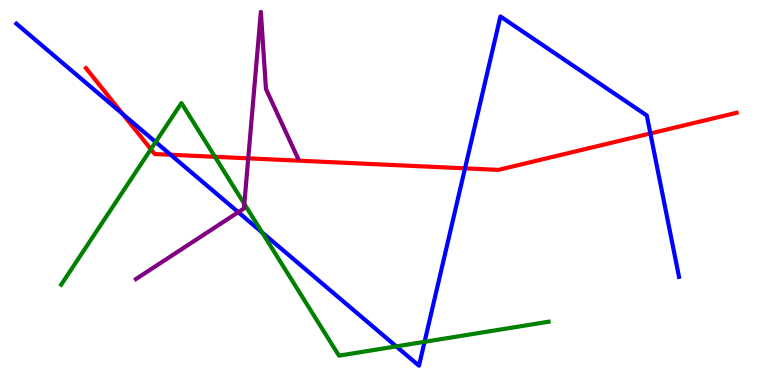[{'lines': ['blue', 'red'], 'intersections': [{'x': 1.58, 'y': 7.04}, {'x': 2.2, 'y': 5.98}, {'x': 6.0, 'y': 5.63}, {'x': 8.39, 'y': 6.53}]}, {'lines': ['green', 'red'], 'intersections': [{'x': 1.95, 'y': 6.12}, {'x': 2.77, 'y': 5.93}]}, {'lines': ['purple', 'red'], 'intersections': [{'x': 3.2, 'y': 5.89}]}, {'lines': ['blue', 'green'], 'intersections': [{'x': 2.01, 'y': 6.31}, {'x': 3.38, 'y': 3.96}, {'x': 5.11, 'y': 1.0}, {'x': 5.48, 'y': 1.12}]}, {'lines': ['blue', 'purple'], 'intersections': [{'x': 3.07, 'y': 4.49}]}, {'lines': ['green', 'purple'], 'intersections': [{'x': 3.15, 'y': 4.7}]}]